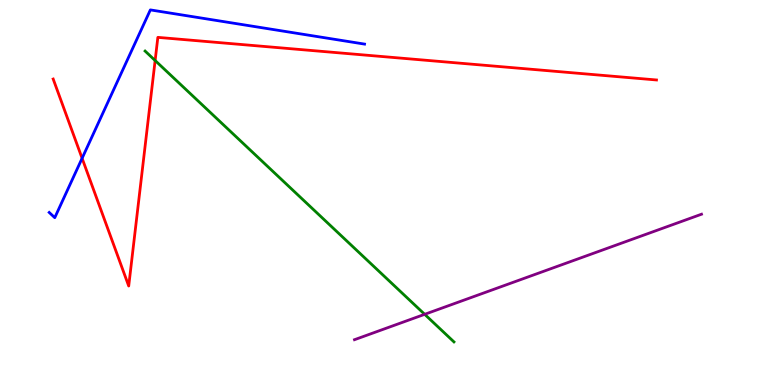[{'lines': ['blue', 'red'], 'intersections': [{'x': 1.06, 'y': 5.89}]}, {'lines': ['green', 'red'], 'intersections': [{'x': 2.0, 'y': 8.43}]}, {'lines': ['purple', 'red'], 'intersections': []}, {'lines': ['blue', 'green'], 'intersections': []}, {'lines': ['blue', 'purple'], 'intersections': []}, {'lines': ['green', 'purple'], 'intersections': [{'x': 5.48, 'y': 1.84}]}]